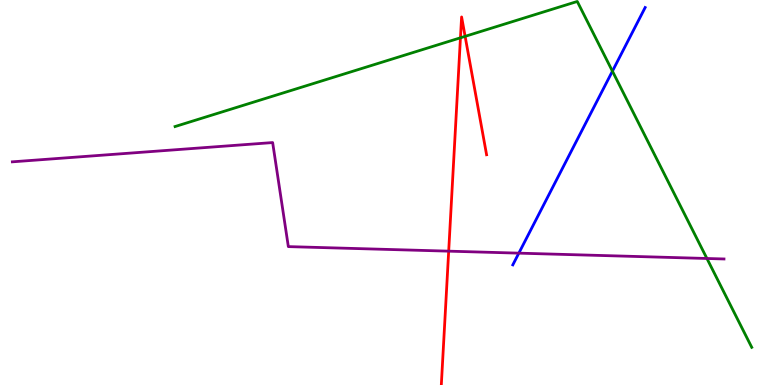[{'lines': ['blue', 'red'], 'intersections': []}, {'lines': ['green', 'red'], 'intersections': [{'x': 5.94, 'y': 9.02}, {'x': 6.0, 'y': 9.06}]}, {'lines': ['purple', 'red'], 'intersections': [{'x': 5.79, 'y': 3.48}]}, {'lines': ['blue', 'green'], 'intersections': [{'x': 7.9, 'y': 8.15}]}, {'lines': ['blue', 'purple'], 'intersections': [{'x': 6.69, 'y': 3.42}]}, {'lines': ['green', 'purple'], 'intersections': [{'x': 9.12, 'y': 3.29}]}]